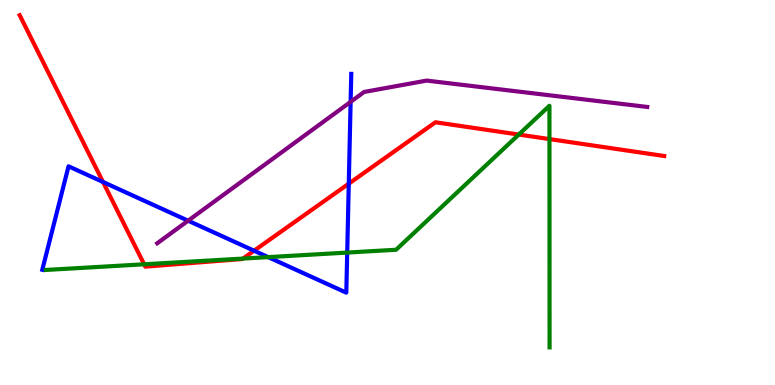[{'lines': ['blue', 'red'], 'intersections': [{'x': 1.33, 'y': 5.27}, {'x': 3.28, 'y': 3.49}, {'x': 4.5, 'y': 5.23}]}, {'lines': ['green', 'red'], 'intersections': [{'x': 1.86, 'y': 3.14}, {'x': 3.13, 'y': 3.28}, {'x': 6.69, 'y': 6.5}, {'x': 7.09, 'y': 6.39}]}, {'lines': ['purple', 'red'], 'intersections': []}, {'lines': ['blue', 'green'], 'intersections': [{'x': 3.46, 'y': 3.32}, {'x': 4.48, 'y': 3.44}]}, {'lines': ['blue', 'purple'], 'intersections': [{'x': 2.43, 'y': 4.27}, {'x': 4.52, 'y': 7.35}]}, {'lines': ['green', 'purple'], 'intersections': []}]